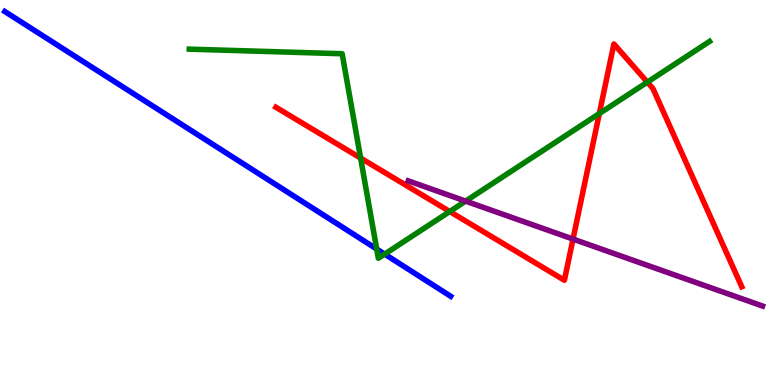[{'lines': ['blue', 'red'], 'intersections': []}, {'lines': ['green', 'red'], 'intersections': [{'x': 4.65, 'y': 5.89}, {'x': 5.8, 'y': 4.51}, {'x': 7.73, 'y': 7.05}, {'x': 8.35, 'y': 7.87}]}, {'lines': ['purple', 'red'], 'intersections': [{'x': 7.39, 'y': 3.79}]}, {'lines': ['blue', 'green'], 'intersections': [{'x': 4.86, 'y': 3.53}, {'x': 4.96, 'y': 3.4}]}, {'lines': ['blue', 'purple'], 'intersections': []}, {'lines': ['green', 'purple'], 'intersections': [{'x': 6.01, 'y': 4.78}]}]